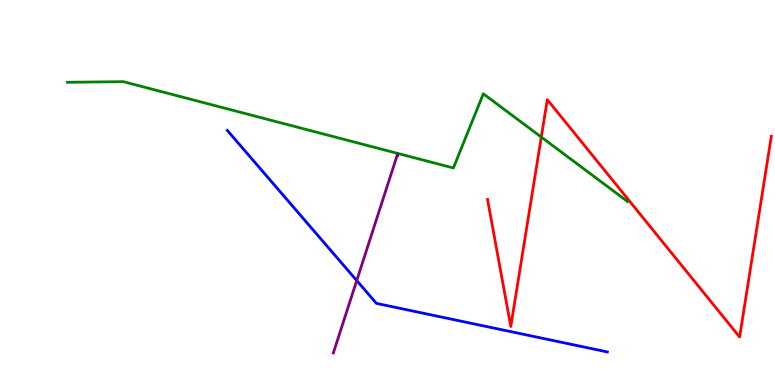[{'lines': ['blue', 'red'], 'intersections': []}, {'lines': ['green', 'red'], 'intersections': [{'x': 6.98, 'y': 6.44}]}, {'lines': ['purple', 'red'], 'intersections': []}, {'lines': ['blue', 'green'], 'intersections': []}, {'lines': ['blue', 'purple'], 'intersections': [{'x': 4.6, 'y': 2.71}]}, {'lines': ['green', 'purple'], 'intersections': []}]